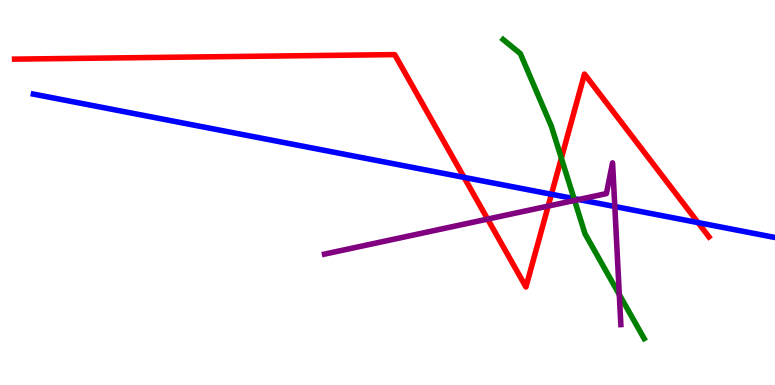[{'lines': ['blue', 'red'], 'intersections': [{'x': 5.99, 'y': 5.39}, {'x': 7.12, 'y': 4.95}, {'x': 9.01, 'y': 4.22}]}, {'lines': ['green', 'red'], 'intersections': [{'x': 7.24, 'y': 5.89}]}, {'lines': ['purple', 'red'], 'intersections': [{'x': 6.29, 'y': 4.31}, {'x': 7.07, 'y': 4.65}]}, {'lines': ['blue', 'green'], 'intersections': [{'x': 7.41, 'y': 4.84}]}, {'lines': ['blue', 'purple'], 'intersections': [{'x': 7.47, 'y': 4.82}, {'x': 7.93, 'y': 4.64}]}, {'lines': ['green', 'purple'], 'intersections': [{'x': 7.41, 'y': 4.79}, {'x': 7.99, 'y': 2.35}]}]